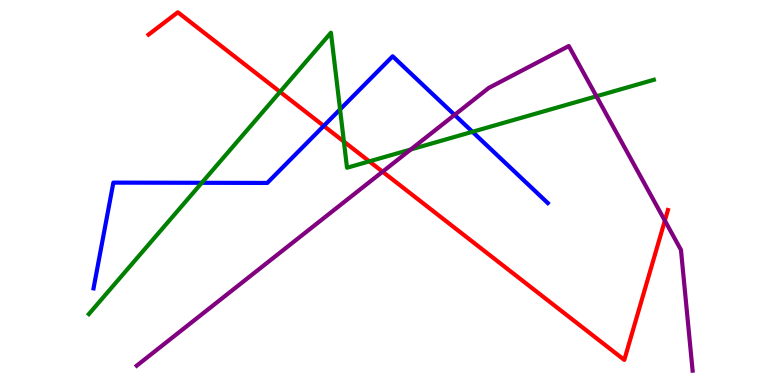[{'lines': ['blue', 'red'], 'intersections': [{'x': 4.18, 'y': 6.73}]}, {'lines': ['green', 'red'], 'intersections': [{'x': 3.61, 'y': 7.61}, {'x': 4.44, 'y': 6.32}, {'x': 4.77, 'y': 5.81}]}, {'lines': ['purple', 'red'], 'intersections': [{'x': 4.94, 'y': 5.54}, {'x': 8.58, 'y': 4.27}]}, {'lines': ['blue', 'green'], 'intersections': [{'x': 2.6, 'y': 5.25}, {'x': 4.39, 'y': 7.16}, {'x': 6.1, 'y': 6.58}]}, {'lines': ['blue', 'purple'], 'intersections': [{'x': 5.87, 'y': 7.02}]}, {'lines': ['green', 'purple'], 'intersections': [{'x': 5.3, 'y': 6.12}, {'x': 7.7, 'y': 7.5}]}]